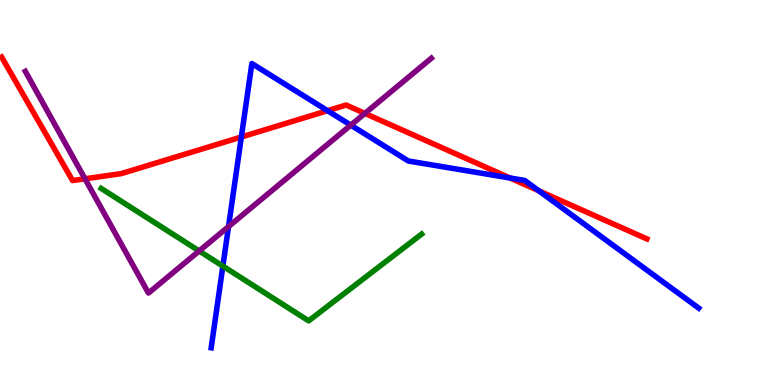[{'lines': ['blue', 'red'], 'intersections': [{'x': 3.11, 'y': 6.44}, {'x': 4.23, 'y': 7.12}, {'x': 6.58, 'y': 5.38}, {'x': 6.95, 'y': 5.04}]}, {'lines': ['green', 'red'], 'intersections': []}, {'lines': ['purple', 'red'], 'intersections': [{'x': 1.1, 'y': 5.36}, {'x': 4.71, 'y': 7.05}]}, {'lines': ['blue', 'green'], 'intersections': [{'x': 2.88, 'y': 3.09}]}, {'lines': ['blue', 'purple'], 'intersections': [{'x': 2.95, 'y': 4.11}, {'x': 4.53, 'y': 6.75}]}, {'lines': ['green', 'purple'], 'intersections': [{'x': 2.57, 'y': 3.48}]}]